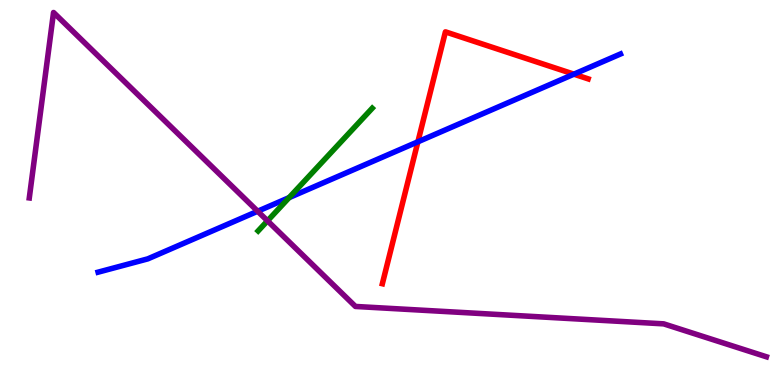[{'lines': ['blue', 'red'], 'intersections': [{'x': 5.39, 'y': 6.32}, {'x': 7.41, 'y': 8.07}]}, {'lines': ['green', 'red'], 'intersections': []}, {'lines': ['purple', 'red'], 'intersections': []}, {'lines': ['blue', 'green'], 'intersections': [{'x': 3.73, 'y': 4.87}]}, {'lines': ['blue', 'purple'], 'intersections': [{'x': 3.32, 'y': 4.51}]}, {'lines': ['green', 'purple'], 'intersections': [{'x': 3.45, 'y': 4.26}]}]